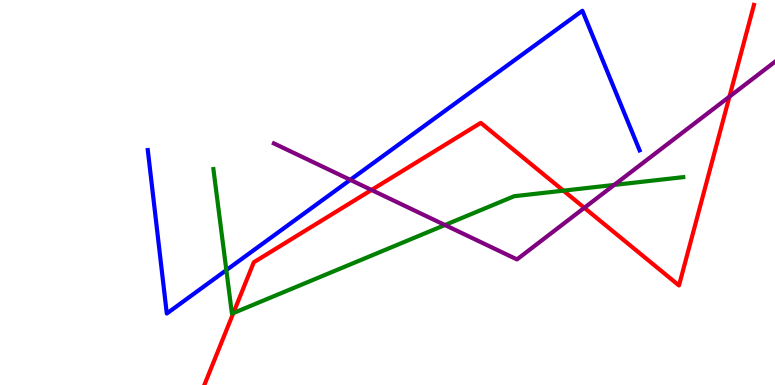[{'lines': ['blue', 'red'], 'intersections': []}, {'lines': ['green', 'red'], 'intersections': [{'x': 3.01, 'y': 1.87}, {'x': 7.27, 'y': 5.05}]}, {'lines': ['purple', 'red'], 'intersections': [{'x': 4.79, 'y': 5.07}, {'x': 7.54, 'y': 4.6}, {'x': 9.41, 'y': 7.49}]}, {'lines': ['blue', 'green'], 'intersections': [{'x': 2.92, 'y': 2.98}]}, {'lines': ['blue', 'purple'], 'intersections': [{'x': 4.52, 'y': 5.33}]}, {'lines': ['green', 'purple'], 'intersections': [{'x': 5.74, 'y': 4.16}, {'x': 7.93, 'y': 5.2}]}]